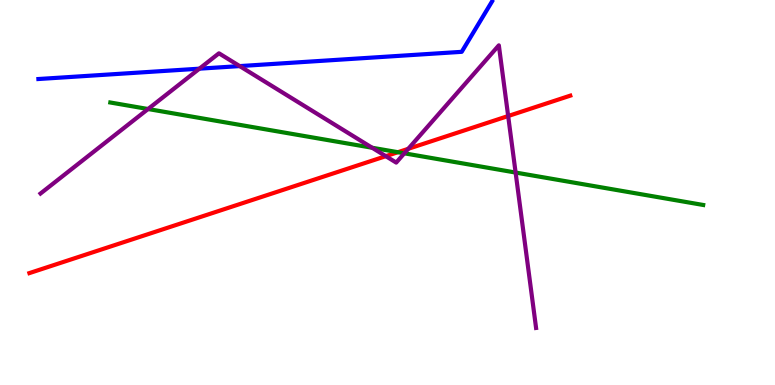[{'lines': ['blue', 'red'], 'intersections': []}, {'lines': ['green', 'red'], 'intersections': [{'x': 5.13, 'y': 6.05}]}, {'lines': ['purple', 'red'], 'intersections': [{'x': 4.98, 'y': 5.94}, {'x': 5.27, 'y': 6.14}, {'x': 6.56, 'y': 6.99}]}, {'lines': ['blue', 'green'], 'intersections': []}, {'lines': ['blue', 'purple'], 'intersections': [{'x': 2.57, 'y': 8.22}, {'x': 3.09, 'y': 8.28}]}, {'lines': ['green', 'purple'], 'intersections': [{'x': 1.91, 'y': 7.17}, {'x': 4.8, 'y': 6.16}, {'x': 5.22, 'y': 6.02}, {'x': 6.65, 'y': 5.52}]}]